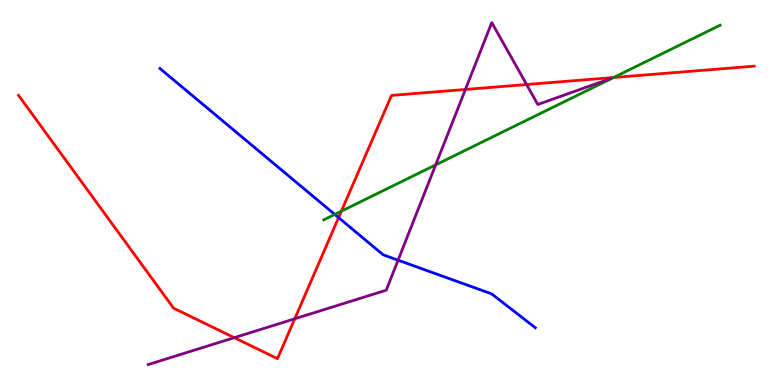[{'lines': ['blue', 'red'], 'intersections': [{'x': 4.37, 'y': 4.35}]}, {'lines': ['green', 'red'], 'intersections': [{'x': 4.4, 'y': 4.51}, {'x': 7.92, 'y': 7.99}]}, {'lines': ['purple', 'red'], 'intersections': [{'x': 3.02, 'y': 1.23}, {'x': 3.8, 'y': 1.72}, {'x': 6.01, 'y': 7.68}, {'x': 6.79, 'y': 7.8}]}, {'lines': ['blue', 'green'], 'intersections': [{'x': 4.32, 'y': 4.43}]}, {'lines': ['blue', 'purple'], 'intersections': [{'x': 5.14, 'y': 3.24}]}, {'lines': ['green', 'purple'], 'intersections': [{'x': 5.62, 'y': 5.72}]}]